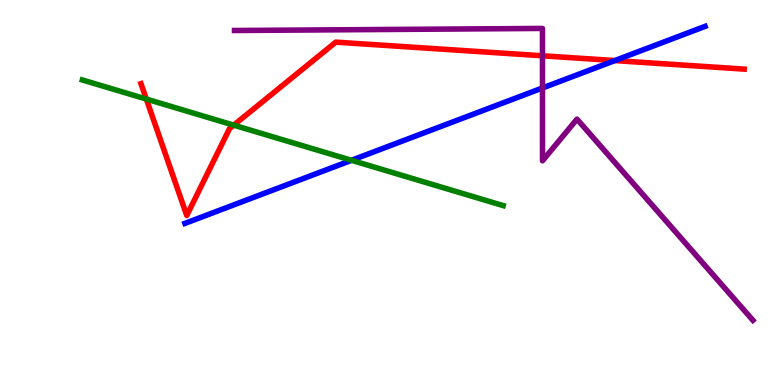[{'lines': ['blue', 'red'], 'intersections': [{'x': 7.93, 'y': 8.43}]}, {'lines': ['green', 'red'], 'intersections': [{'x': 1.89, 'y': 7.43}, {'x': 3.02, 'y': 6.75}]}, {'lines': ['purple', 'red'], 'intersections': [{'x': 7.0, 'y': 8.55}]}, {'lines': ['blue', 'green'], 'intersections': [{'x': 4.54, 'y': 5.84}]}, {'lines': ['blue', 'purple'], 'intersections': [{'x': 7.0, 'y': 7.72}]}, {'lines': ['green', 'purple'], 'intersections': []}]